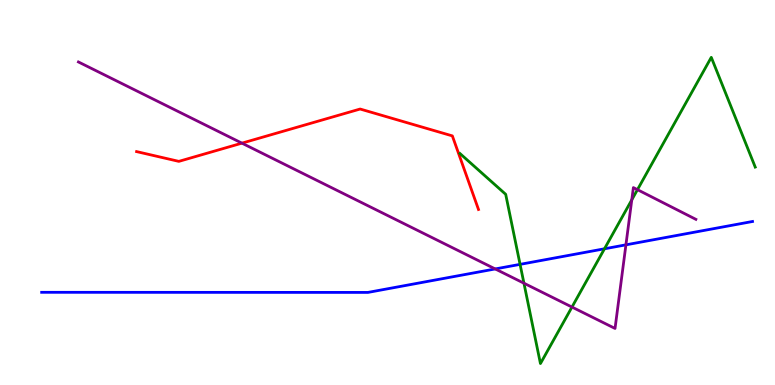[{'lines': ['blue', 'red'], 'intersections': []}, {'lines': ['green', 'red'], 'intersections': []}, {'lines': ['purple', 'red'], 'intersections': [{'x': 3.12, 'y': 6.28}]}, {'lines': ['blue', 'green'], 'intersections': [{'x': 6.71, 'y': 3.13}, {'x': 7.8, 'y': 3.54}]}, {'lines': ['blue', 'purple'], 'intersections': [{'x': 6.39, 'y': 3.01}, {'x': 8.08, 'y': 3.64}]}, {'lines': ['green', 'purple'], 'intersections': [{'x': 6.76, 'y': 2.64}, {'x': 7.38, 'y': 2.02}, {'x': 8.15, 'y': 4.81}, {'x': 8.23, 'y': 5.07}]}]